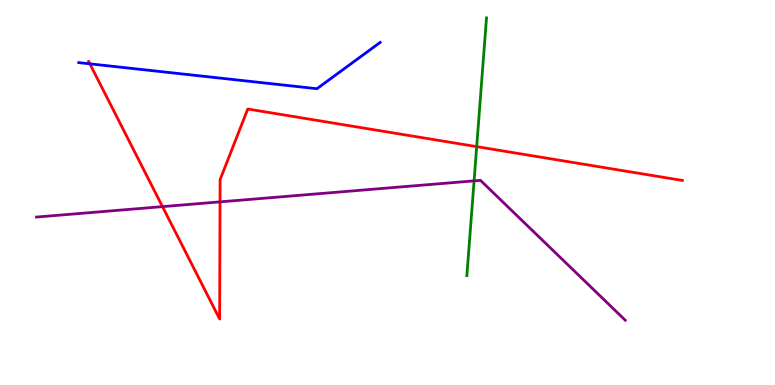[{'lines': ['blue', 'red'], 'intersections': [{'x': 1.16, 'y': 8.34}]}, {'lines': ['green', 'red'], 'intersections': [{'x': 6.15, 'y': 6.19}]}, {'lines': ['purple', 'red'], 'intersections': [{'x': 2.1, 'y': 4.63}, {'x': 2.84, 'y': 4.76}]}, {'lines': ['blue', 'green'], 'intersections': []}, {'lines': ['blue', 'purple'], 'intersections': []}, {'lines': ['green', 'purple'], 'intersections': [{'x': 6.12, 'y': 5.3}]}]